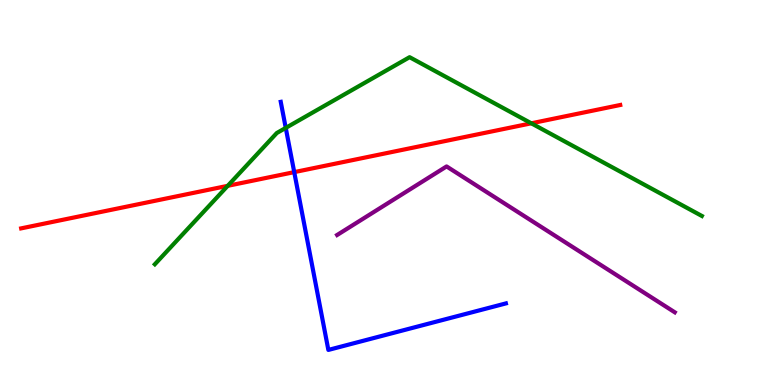[{'lines': ['blue', 'red'], 'intersections': [{'x': 3.8, 'y': 5.53}]}, {'lines': ['green', 'red'], 'intersections': [{'x': 2.94, 'y': 5.17}, {'x': 6.86, 'y': 6.8}]}, {'lines': ['purple', 'red'], 'intersections': []}, {'lines': ['blue', 'green'], 'intersections': [{'x': 3.69, 'y': 6.68}]}, {'lines': ['blue', 'purple'], 'intersections': []}, {'lines': ['green', 'purple'], 'intersections': []}]